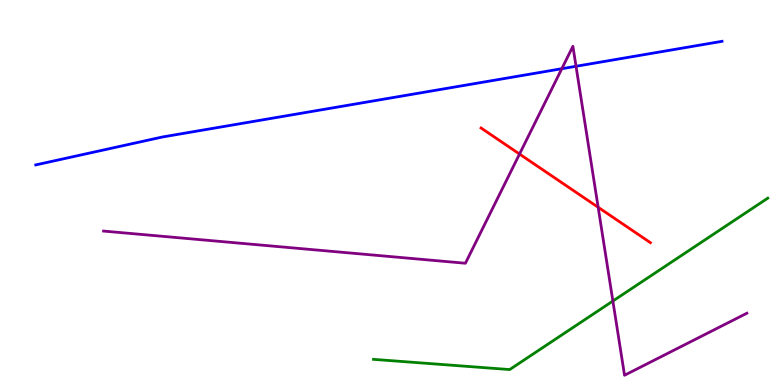[{'lines': ['blue', 'red'], 'intersections': []}, {'lines': ['green', 'red'], 'intersections': []}, {'lines': ['purple', 'red'], 'intersections': [{'x': 6.7, 'y': 6.0}, {'x': 7.72, 'y': 4.62}]}, {'lines': ['blue', 'green'], 'intersections': []}, {'lines': ['blue', 'purple'], 'intersections': [{'x': 7.25, 'y': 8.22}, {'x': 7.43, 'y': 8.28}]}, {'lines': ['green', 'purple'], 'intersections': [{'x': 7.91, 'y': 2.18}]}]